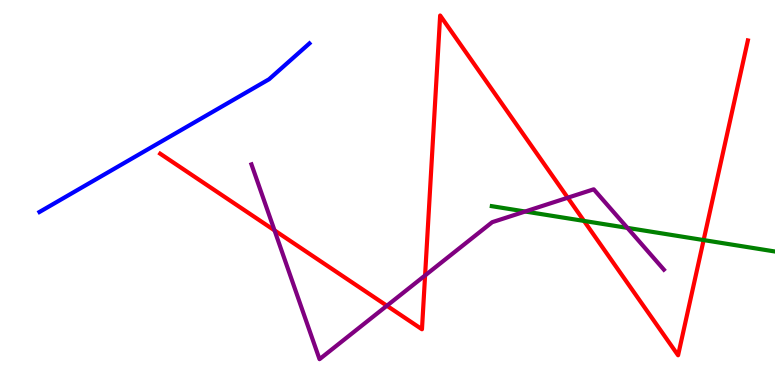[{'lines': ['blue', 'red'], 'intersections': []}, {'lines': ['green', 'red'], 'intersections': [{'x': 7.54, 'y': 4.26}, {'x': 9.08, 'y': 3.76}]}, {'lines': ['purple', 'red'], 'intersections': [{'x': 3.54, 'y': 4.02}, {'x': 4.99, 'y': 2.06}, {'x': 5.49, 'y': 2.85}, {'x': 7.33, 'y': 4.86}]}, {'lines': ['blue', 'green'], 'intersections': []}, {'lines': ['blue', 'purple'], 'intersections': []}, {'lines': ['green', 'purple'], 'intersections': [{'x': 6.78, 'y': 4.51}, {'x': 8.1, 'y': 4.08}]}]